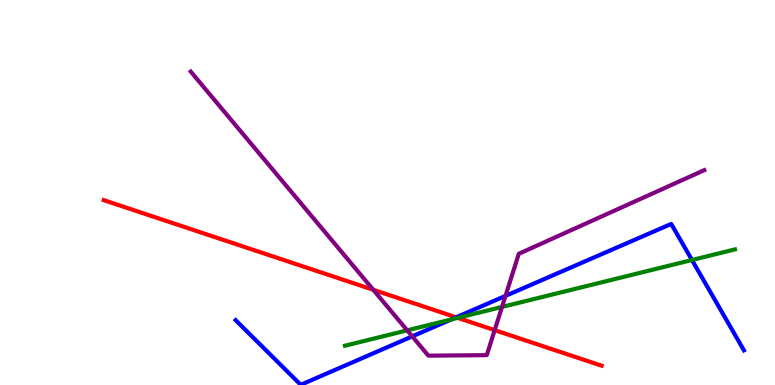[{'lines': ['blue', 'red'], 'intersections': [{'x': 5.89, 'y': 1.76}]}, {'lines': ['green', 'red'], 'intersections': [{'x': 5.91, 'y': 1.74}]}, {'lines': ['purple', 'red'], 'intersections': [{'x': 4.82, 'y': 2.47}, {'x': 6.38, 'y': 1.42}]}, {'lines': ['blue', 'green'], 'intersections': [{'x': 5.82, 'y': 1.7}, {'x': 8.93, 'y': 3.25}]}, {'lines': ['blue', 'purple'], 'intersections': [{'x': 5.32, 'y': 1.26}, {'x': 6.52, 'y': 2.31}]}, {'lines': ['green', 'purple'], 'intersections': [{'x': 5.25, 'y': 1.42}, {'x': 6.48, 'y': 2.03}]}]